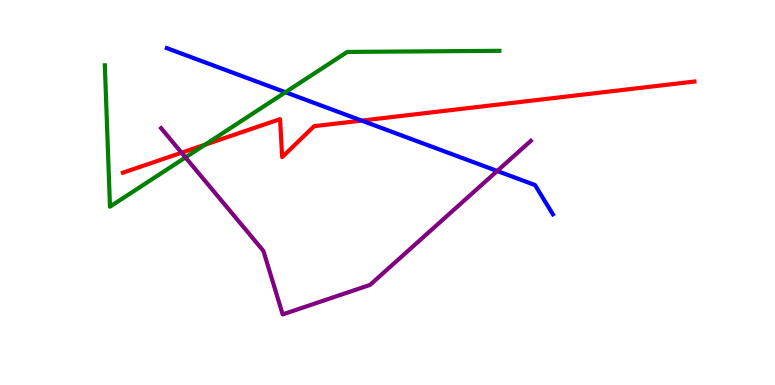[{'lines': ['blue', 'red'], 'intersections': [{'x': 4.67, 'y': 6.87}]}, {'lines': ['green', 'red'], 'intersections': [{'x': 2.64, 'y': 6.24}]}, {'lines': ['purple', 'red'], 'intersections': [{'x': 2.34, 'y': 6.03}]}, {'lines': ['blue', 'green'], 'intersections': [{'x': 3.68, 'y': 7.6}]}, {'lines': ['blue', 'purple'], 'intersections': [{'x': 6.42, 'y': 5.56}]}, {'lines': ['green', 'purple'], 'intersections': [{'x': 2.39, 'y': 5.91}]}]